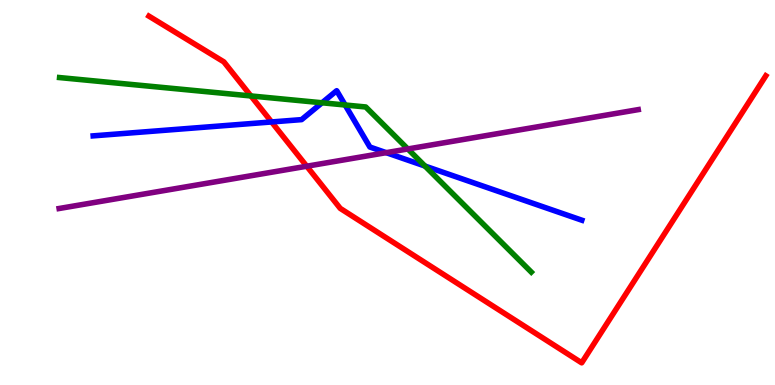[{'lines': ['blue', 'red'], 'intersections': [{'x': 3.5, 'y': 6.83}]}, {'lines': ['green', 'red'], 'intersections': [{'x': 3.24, 'y': 7.51}]}, {'lines': ['purple', 'red'], 'intersections': [{'x': 3.96, 'y': 5.68}]}, {'lines': ['blue', 'green'], 'intersections': [{'x': 4.16, 'y': 7.33}, {'x': 4.45, 'y': 7.27}, {'x': 5.48, 'y': 5.69}]}, {'lines': ['blue', 'purple'], 'intersections': [{'x': 4.98, 'y': 6.03}]}, {'lines': ['green', 'purple'], 'intersections': [{'x': 5.26, 'y': 6.13}]}]